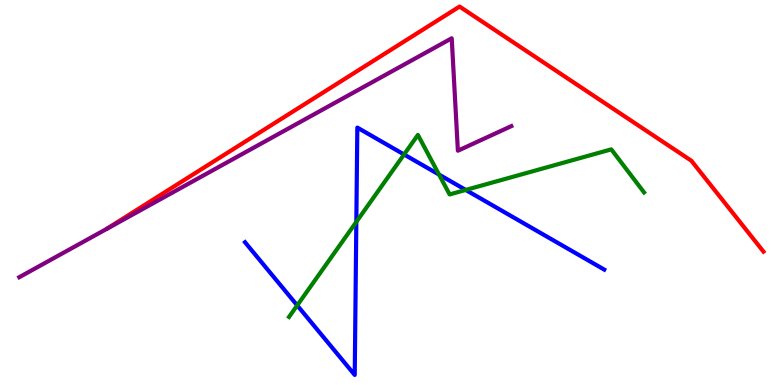[{'lines': ['blue', 'red'], 'intersections': []}, {'lines': ['green', 'red'], 'intersections': []}, {'lines': ['purple', 'red'], 'intersections': []}, {'lines': ['blue', 'green'], 'intersections': [{'x': 3.83, 'y': 2.07}, {'x': 4.6, 'y': 4.24}, {'x': 5.21, 'y': 5.99}, {'x': 5.67, 'y': 5.47}, {'x': 6.01, 'y': 5.07}]}, {'lines': ['blue', 'purple'], 'intersections': []}, {'lines': ['green', 'purple'], 'intersections': []}]